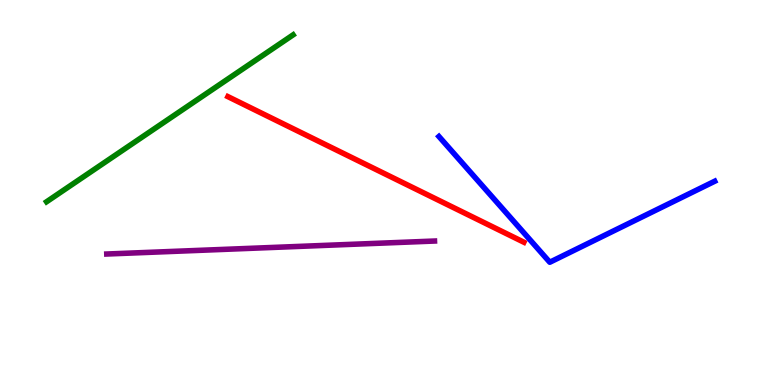[{'lines': ['blue', 'red'], 'intersections': []}, {'lines': ['green', 'red'], 'intersections': []}, {'lines': ['purple', 'red'], 'intersections': []}, {'lines': ['blue', 'green'], 'intersections': []}, {'lines': ['blue', 'purple'], 'intersections': []}, {'lines': ['green', 'purple'], 'intersections': []}]